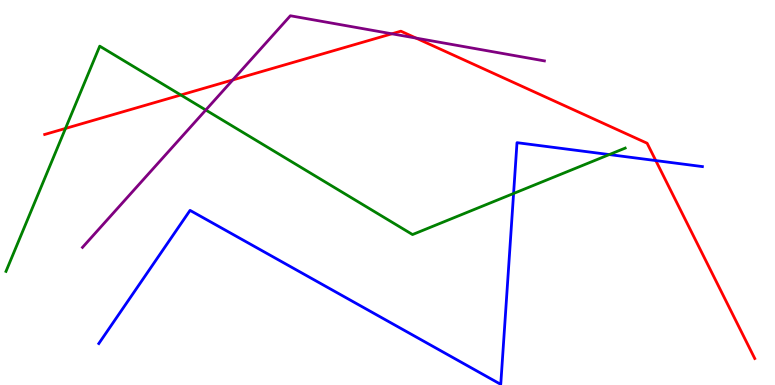[{'lines': ['blue', 'red'], 'intersections': [{'x': 8.46, 'y': 5.83}]}, {'lines': ['green', 'red'], 'intersections': [{'x': 0.845, 'y': 6.66}, {'x': 2.33, 'y': 7.53}]}, {'lines': ['purple', 'red'], 'intersections': [{'x': 3.0, 'y': 7.92}, {'x': 5.06, 'y': 9.12}, {'x': 5.37, 'y': 9.01}]}, {'lines': ['blue', 'green'], 'intersections': [{'x': 6.63, 'y': 4.97}, {'x': 7.86, 'y': 5.99}]}, {'lines': ['blue', 'purple'], 'intersections': []}, {'lines': ['green', 'purple'], 'intersections': [{'x': 2.66, 'y': 7.14}]}]